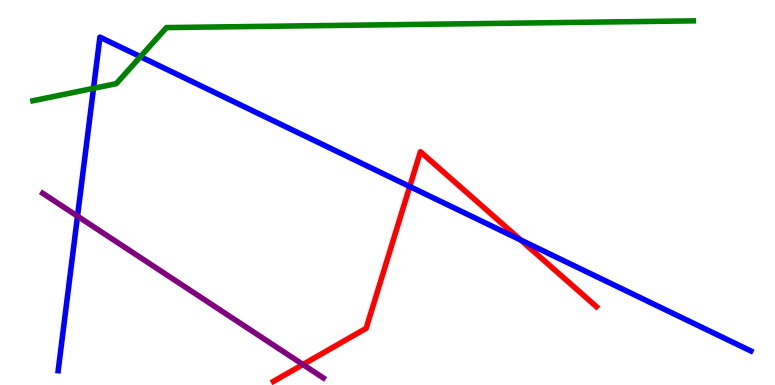[{'lines': ['blue', 'red'], 'intersections': [{'x': 5.29, 'y': 5.16}, {'x': 6.72, 'y': 3.77}]}, {'lines': ['green', 'red'], 'intersections': []}, {'lines': ['purple', 'red'], 'intersections': [{'x': 3.91, 'y': 0.532}]}, {'lines': ['blue', 'green'], 'intersections': [{'x': 1.21, 'y': 7.71}, {'x': 1.81, 'y': 8.53}]}, {'lines': ['blue', 'purple'], 'intersections': [{'x': 1.0, 'y': 4.39}]}, {'lines': ['green', 'purple'], 'intersections': []}]